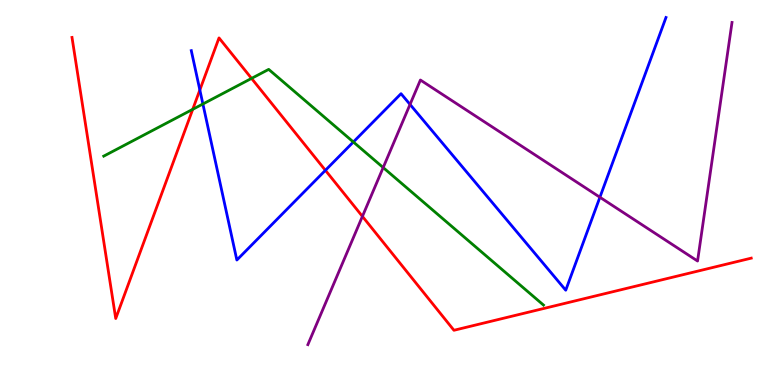[{'lines': ['blue', 'red'], 'intersections': [{'x': 2.58, 'y': 7.66}, {'x': 4.2, 'y': 5.58}]}, {'lines': ['green', 'red'], 'intersections': [{'x': 2.49, 'y': 7.16}, {'x': 3.25, 'y': 7.96}]}, {'lines': ['purple', 'red'], 'intersections': [{'x': 4.68, 'y': 4.38}]}, {'lines': ['blue', 'green'], 'intersections': [{'x': 2.62, 'y': 7.3}, {'x': 4.56, 'y': 6.31}]}, {'lines': ['blue', 'purple'], 'intersections': [{'x': 5.29, 'y': 7.29}, {'x': 7.74, 'y': 4.88}]}, {'lines': ['green', 'purple'], 'intersections': [{'x': 4.94, 'y': 5.65}]}]